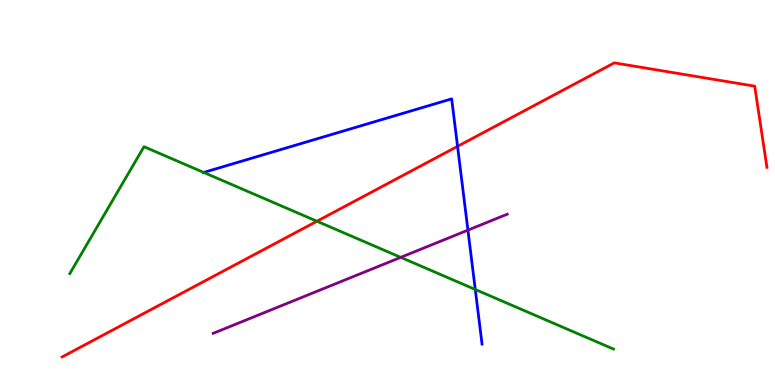[{'lines': ['blue', 'red'], 'intersections': [{'x': 5.9, 'y': 6.2}]}, {'lines': ['green', 'red'], 'intersections': [{'x': 4.09, 'y': 4.25}]}, {'lines': ['purple', 'red'], 'intersections': []}, {'lines': ['blue', 'green'], 'intersections': [{'x': 2.63, 'y': 5.52}, {'x': 6.13, 'y': 2.48}]}, {'lines': ['blue', 'purple'], 'intersections': [{'x': 6.04, 'y': 4.02}]}, {'lines': ['green', 'purple'], 'intersections': [{'x': 5.17, 'y': 3.32}]}]